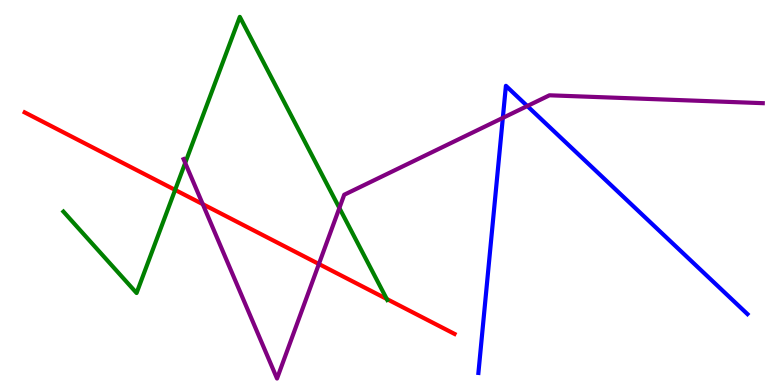[{'lines': ['blue', 'red'], 'intersections': []}, {'lines': ['green', 'red'], 'intersections': [{'x': 2.26, 'y': 5.07}, {'x': 4.99, 'y': 2.23}]}, {'lines': ['purple', 'red'], 'intersections': [{'x': 2.62, 'y': 4.7}, {'x': 4.11, 'y': 3.14}]}, {'lines': ['blue', 'green'], 'intersections': []}, {'lines': ['blue', 'purple'], 'intersections': [{'x': 6.49, 'y': 6.94}, {'x': 6.8, 'y': 7.25}]}, {'lines': ['green', 'purple'], 'intersections': [{'x': 2.39, 'y': 5.77}, {'x': 4.38, 'y': 4.6}]}]